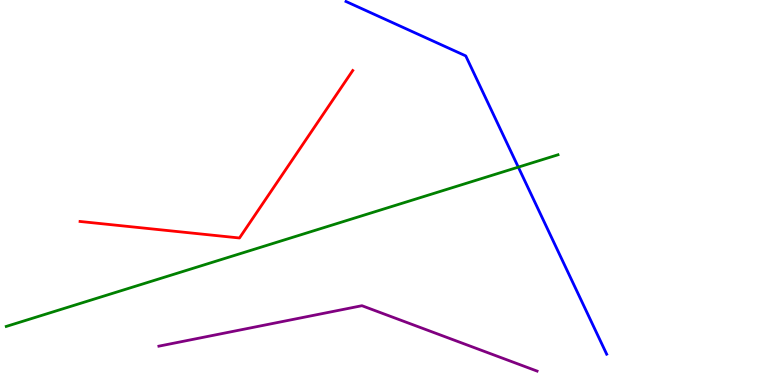[{'lines': ['blue', 'red'], 'intersections': []}, {'lines': ['green', 'red'], 'intersections': []}, {'lines': ['purple', 'red'], 'intersections': []}, {'lines': ['blue', 'green'], 'intersections': [{'x': 6.69, 'y': 5.66}]}, {'lines': ['blue', 'purple'], 'intersections': []}, {'lines': ['green', 'purple'], 'intersections': []}]